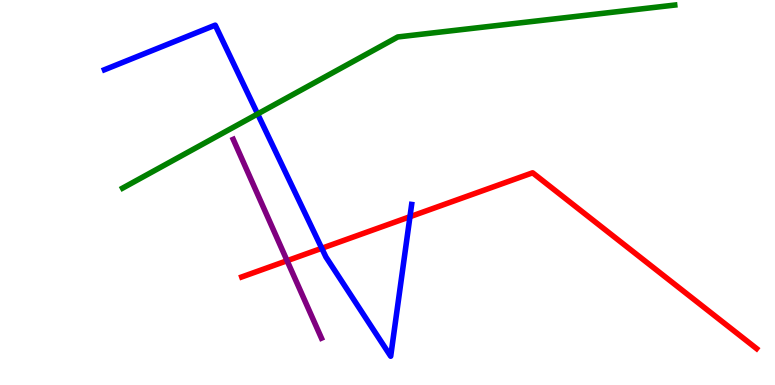[{'lines': ['blue', 'red'], 'intersections': [{'x': 4.15, 'y': 3.55}, {'x': 5.29, 'y': 4.37}]}, {'lines': ['green', 'red'], 'intersections': []}, {'lines': ['purple', 'red'], 'intersections': [{'x': 3.7, 'y': 3.23}]}, {'lines': ['blue', 'green'], 'intersections': [{'x': 3.32, 'y': 7.04}]}, {'lines': ['blue', 'purple'], 'intersections': []}, {'lines': ['green', 'purple'], 'intersections': []}]